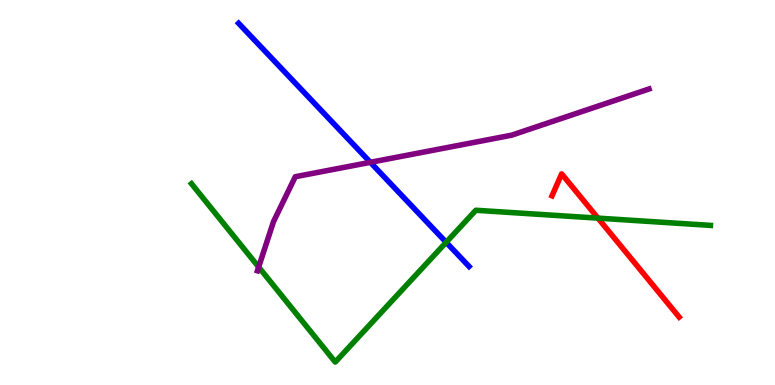[{'lines': ['blue', 'red'], 'intersections': []}, {'lines': ['green', 'red'], 'intersections': [{'x': 7.72, 'y': 4.33}]}, {'lines': ['purple', 'red'], 'intersections': []}, {'lines': ['blue', 'green'], 'intersections': [{'x': 5.76, 'y': 3.71}]}, {'lines': ['blue', 'purple'], 'intersections': [{'x': 4.78, 'y': 5.78}]}, {'lines': ['green', 'purple'], 'intersections': [{'x': 3.34, 'y': 3.06}]}]